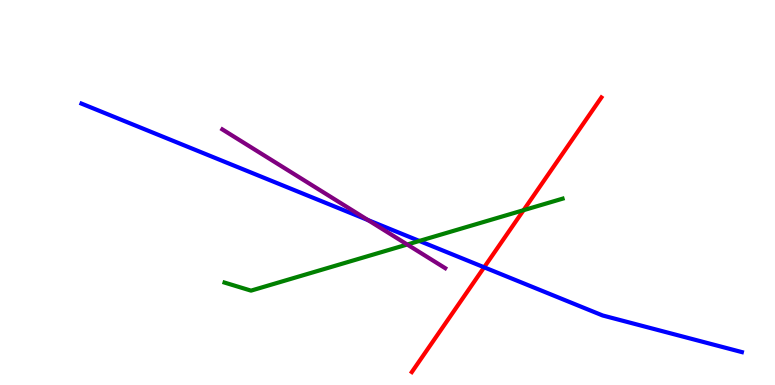[{'lines': ['blue', 'red'], 'intersections': [{'x': 6.25, 'y': 3.06}]}, {'lines': ['green', 'red'], 'intersections': [{'x': 6.76, 'y': 4.54}]}, {'lines': ['purple', 'red'], 'intersections': []}, {'lines': ['blue', 'green'], 'intersections': [{'x': 5.41, 'y': 3.74}]}, {'lines': ['blue', 'purple'], 'intersections': [{'x': 4.75, 'y': 4.28}]}, {'lines': ['green', 'purple'], 'intersections': [{'x': 5.25, 'y': 3.65}]}]